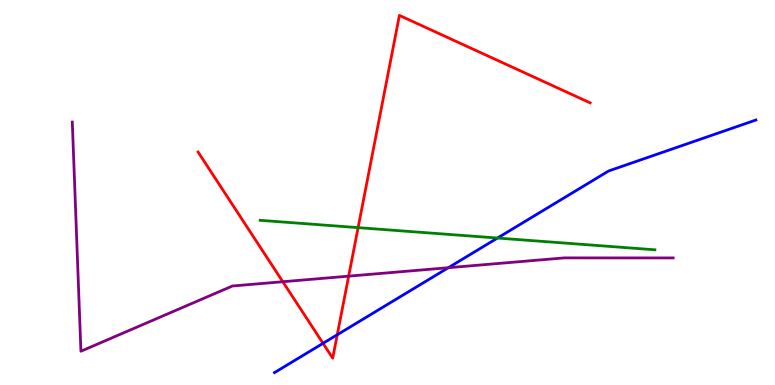[{'lines': ['blue', 'red'], 'intersections': [{'x': 4.17, 'y': 1.08}, {'x': 4.35, 'y': 1.31}]}, {'lines': ['green', 'red'], 'intersections': [{'x': 4.62, 'y': 4.09}]}, {'lines': ['purple', 'red'], 'intersections': [{'x': 3.65, 'y': 2.68}, {'x': 4.5, 'y': 2.83}]}, {'lines': ['blue', 'green'], 'intersections': [{'x': 6.42, 'y': 3.82}]}, {'lines': ['blue', 'purple'], 'intersections': [{'x': 5.78, 'y': 3.05}]}, {'lines': ['green', 'purple'], 'intersections': []}]